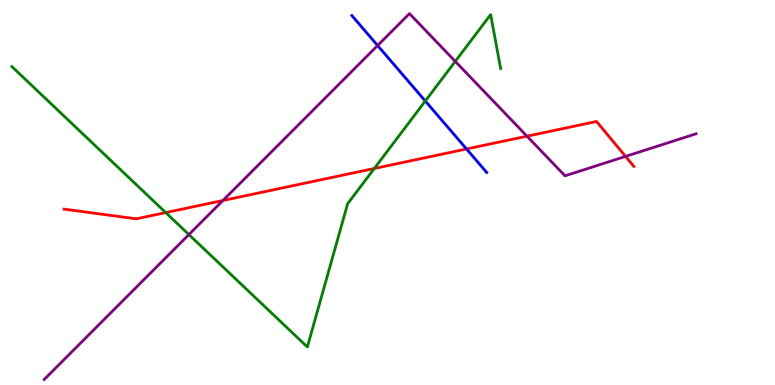[{'lines': ['blue', 'red'], 'intersections': [{'x': 6.02, 'y': 6.13}]}, {'lines': ['green', 'red'], 'intersections': [{'x': 2.14, 'y': 4.48}, {'x': 4.83, 'y': 5.62}]}, {'lines': ['purple', 'red'], 'intersections': [{'x': 2.88, 'y': 4.79}, {'x': 6.8, 'y': 6.46}, {'x': 8.07, 'y': 5.94}]}, {'lines': ['blue', 'green'], 'intersections': [{'x': 5.49, 'y': 7.38}]}, {'lines': ['blue', 'purple'], 'intersections': [{'x': 4.87, 'y': 8.82}]}, {'lines': ['green', 'purple'], 'intersections': [{'x': 2.44, 'y': 3.91}, {'x': 5.87, 'y': 8.41}]}]